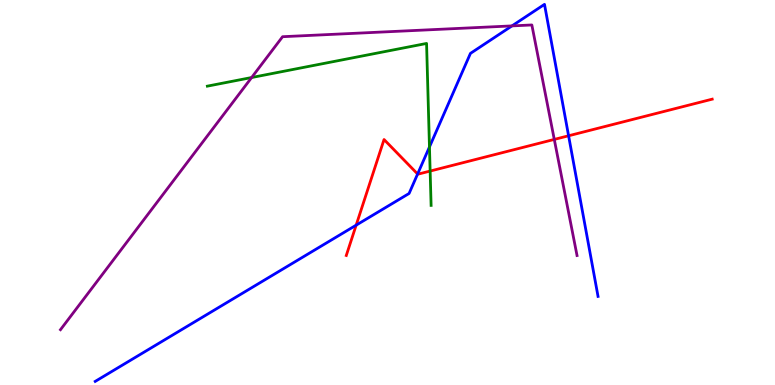[{'lines': ['blue', 'red'], 'intersections': [{'x': 4.6, 'y': 4.15}, {'x': 5.39, 'y': 5.48}, {'x': 7.34, 'y': 6.47}]}, {'lines': ['green', 'red'], 'intersections': [{'x': 5.55, 'y': 5.56}]}, {'lines': ['purple', 'red'], 'intersections': [{'x': 7.15, 'y': 6.38}]}, {'lines': ['blue', 'green'], 'intersections': [{'x': 5.54, 'y': 6.18}]}, {'lines': ['blue', 'purple'], 'intersections': [{'x': 6.61, 'y': 9.33}]}, {'lines': ['green', 'purple'], 'intersections': [{'x': 3.25, 'y': 7.99}]}]